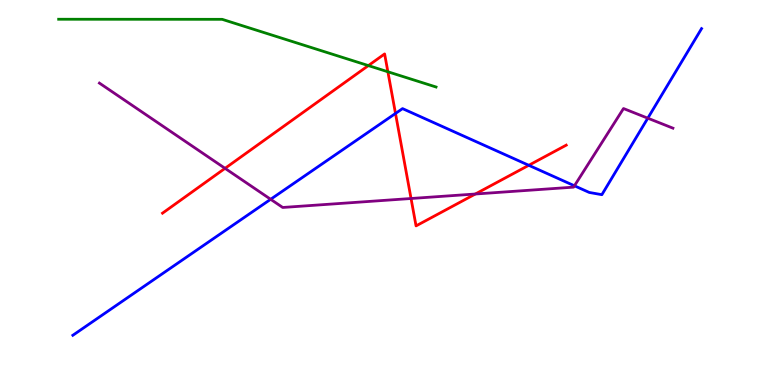[{'lines': ['blue', 'red'], 'intersections': [{'x': 5.1, 'y': 7.05}, {'x': 6.82, 'y': 5.71}]}, {'lines': ['green', 'red'], 'intersections': [{'x': 4.75, 'y': 8.3}, {'x': 5.0, 'y': 8.14}]}, {'lines': ['purple', 'red'], 'intersections': [{'x': 2.9, 'y': 5.63}, {'x': 5.3, 'y': 4.84}, {'x': 6.13, 'y': 4.96}]}, {'lines': ['blue', 'green'], 'intersections': []}, {'lines': ['blue', 'purple'], 'intersections': [{'x': 3.49, 'y': 4.82}, {'x': 7.41, 'y': 5.17}, {'x': 8.36, 'y': 6.93}]}, {'lines': ['green', 'purple'], 'intersections': []}]